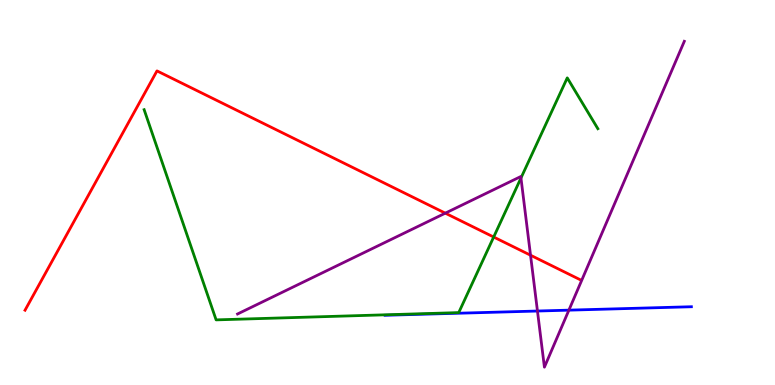[{'lines': ['blue', 'red'], 'intersections': []}, {'lines': ['green', 'red'], 'intersections': [{'x': 6.37, 'y': 3.84}]}, {'lines': ['purple', 'red'], 'intersections': [{'x': 5.75, 'y': 4.46}, {'x': 6.85, 'y': 3.37}]}, {'lines': ['blue', 'green'], 'intersections': []}, {'lines': ['blue', 'purple'], 'intersections': [{'x': 6.93, 'y': 1.92}, {'x': 7.34, 'y': 1.94}]}, {'lines': ['green', 'purple'], 'intersections': [{'x': 6.72, 'y': 5.38}]}]